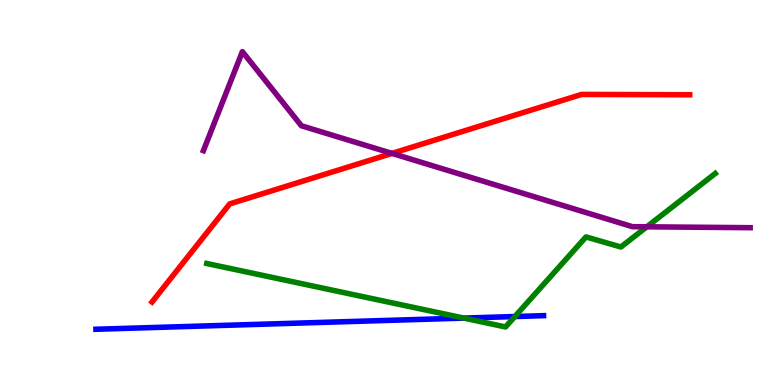[{'lines': ['blue', 'red'], 'intersections': []}, {'lines': ['green', 'red'], 'intersections': []}, {'lines': ['purple', 'red'], 'intersections': [{'x': 5.06, 'y': 6.02}]}, {'lines': ['blue', 'green'], 'intersections': [{'x': 5.98, 'y': 1.74}, {'x': 6.64, 'y': 1.78}]}, {'lines': ['blue', 'purple'], 'intersections': []}, {'lines': ['green', 'purple'], 'intersections': [{'x': 8.35, 'y': 4.11}]}]